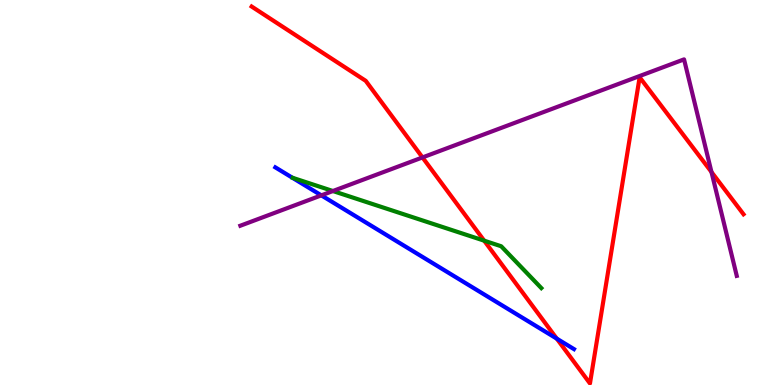[{'lines': ['blue', 'red'], 'intersections': [{'x': 7.18, 'y': 1.2}]}, {'lines': ['green', 'red'], 'intersections': [{'x': 6.25, 'y': 3.75}]}, {'lines': ['purple', 'red'], 'intersections': [{'x': 5.45, 'y': 5.91}, {'x': 9.18, 'y': 5.53}]}, {'lines': ['blue', 'green'], 'intersections': []}, {'lines': ['blue', 'purple'], 'intersections': [{'x': 4.15, 'y': 4.93}]}, {'lines': ['green', 'purple'], 'intersections': [{'x': 4.3, 'y': 5.04}]}]